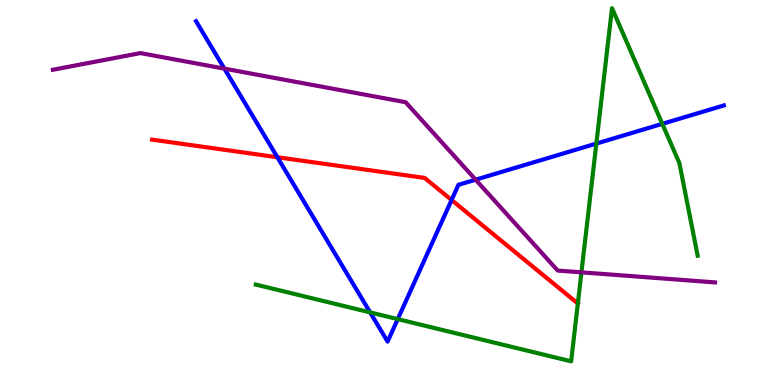[{'lines': ['blue', 'red'], 'intersections': [{'x': 3.58, 'y': 5.92}, {'x': 5.83, 'y': 4.81}]}, {'lines': ['green', 'red'], 'intersections': []}, {'lines': ['purple', 'red'], 'intersections': []}, {'lines': ['blue', 'green'], 'intersections': [{'x': 4.78, 'y': 1.89}, {'x': 5.13, 'y': 1.71}, {'x': 7.69, 'y': 6.27}, {'x': 8.55, 'y': 6.78}]}, {'lines': ['blue', 'purple'], 'intersections': [{'x': 2.9, 'y': 8.22}, {'x': 6.14, 'y': 5.33}]}, {'lines': ['green', 'purple'], 'intersections': [{'x': 7.5, 'y': 2.93}]}]